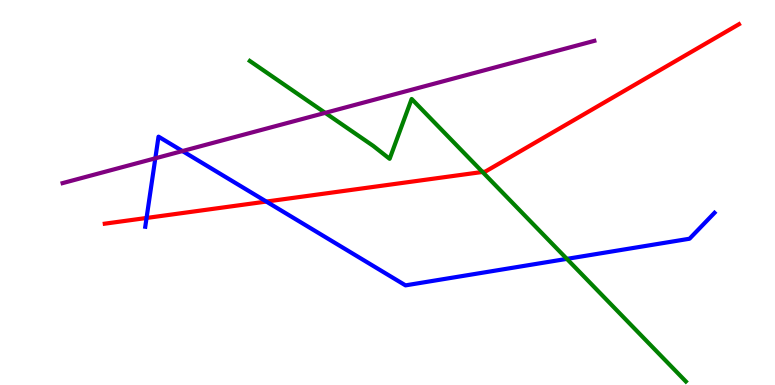[{'lines': ['blue', 'red'], 'intersections': [{'x': 1.89, 'y': 4.34}, {'x': 3.44, 'y': 4.76}]}, {'lines': ['green', 'red'], 'intersections': [{'x': 6.23, 'y': 5.53}]}, {'lines': ['purple', 'red'], 'intersections': []}, {'lines': ['blue', 'green'], 'intersections': [{'x': 7.31, 'y': 3.28}]}, {'lines': ['blue', 'purple'], 'intersections': [{'x': 2.0, 'y': 5.89}, {'x': 2.35, 'y': 6.08}]}, {'lines': ['green', 'purple'], 'intersections': [{'x': 4.2, 'y': 7.07}]}]